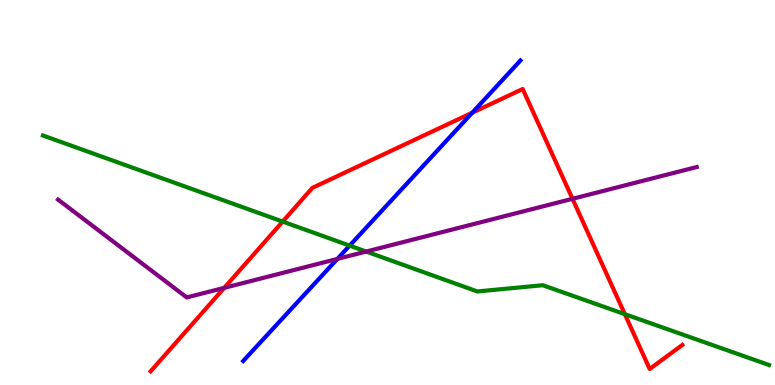[{'lines': ['blue', 'red'], 'intersections': [{'x': 6.09, 'y': 7.07}]}, {'lines': ['green', 'red'], 'intersections': [{'x': 3.65, 'y': 4.24}, {'x': 8.06, 'y': 1.84}]}, {'lines': ['purple', 'red'], 'intersections': [{'x': 2.89, 'y': 2.52}, {'x': 7.39, 'y': 4.84}]}, {'lines': ['blue', 'green'], 'intersections': [{'x': 4.51, 'y': 3.62}]}, {'lines': ['blue', 'purple'], 'intersections': [{'x': 4.35, 'y': 3.27}]}, {'lines': ['green', 'purple'], 'intersections': [{'x': 4.72, 'y': 3.47}]}]